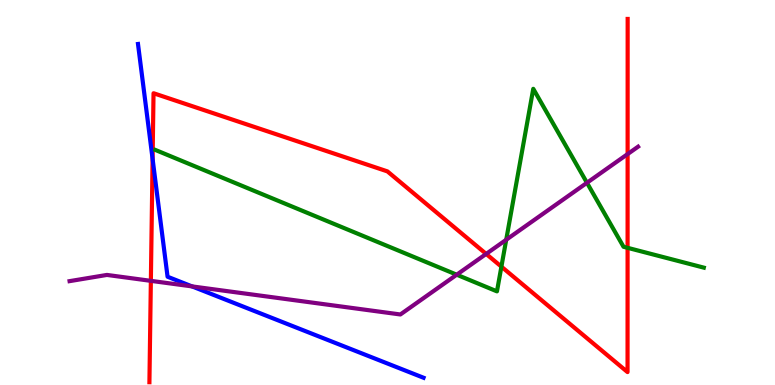[{'lines': ['blue', 'red'], 'intersections': [{'x': 1.97, 'y': 5.87}]}, {'lines': ['green', 'red'], 'intersections': [{'x': 6.47, 'y': 3.07}, {'x': 8.1, 'y': 3.56}]}, {'lines': ['purple', 'red'], 'intersections': [{'x': 1.95, 'y': 2.71}, {'x': 6.27, 'y': 3.4}, {'x': 8.1, 'y': 6.0}]}, {'lines': ['blue', 'green'], 'intersections': []}, {'lines': ['blue', 'purple'], 'intersections': [{'x': 2.48, 'y': 2.56}]}, {'lines': ['green', 'purple'], 'intersections': [{'x': 5.89, 'y': 2.86}, {'x': 6.53, 'y': 3.77}, {'x': 7.57, 'y': 5.25}]}]